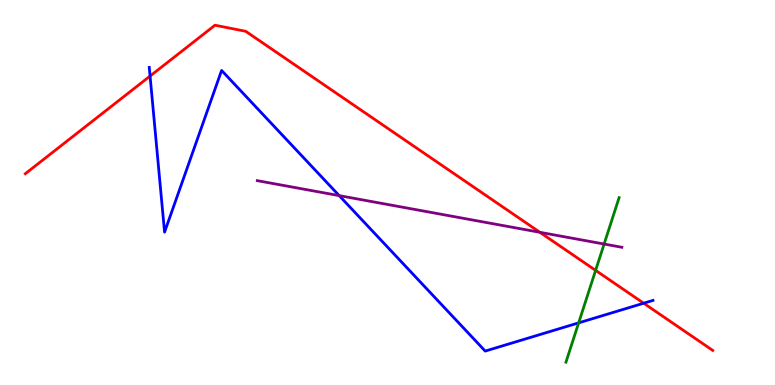[{'lines': ['blue', 'red'], 'intersections': [{'x': 1.94, 'y': 8.02}, {'x': 8.31, 'y': 2.12}]}, {'lines': ['green', 'red'], 'intersections': [{'x': 7.69, 'y': 2.98}]}, {'lines': ['purple', 'red'], 'intersections': [{'x': 6.97, 'y': 3.97}]}, {'lines': ['blue', 'green'], 'intersections': [{'x': 7.47, 'y': 1.61}]}, {'lines': ['blue', 'purple'], 'intersections': [{'x': 4.38, 'y': 4.92}]}, {'lines': ['green', 'purple'], 'intersections': [{'x': 7.8, 'y': 3.66}]}]